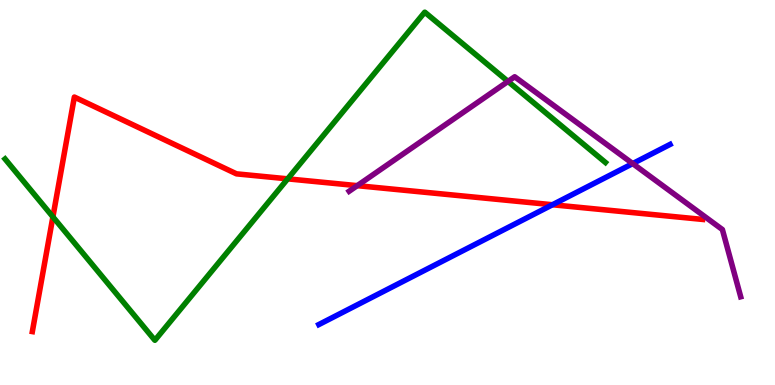[{'lines': ['blue', 'red'], 'intersections': [{'x': 7.13, 'y': 4.68}]}, {'lines': ['green', 'red'], 'intersections': [{'x': 0.683, 'y': 4.37}, {'x': 3.71, 'y': 5.35}]}, {'lines': ['purple', 'red'], 'intersections': [{'x': 4.61, 'y': 5.18}]}, {'lines': ['blue', 'green'], 'intersections': []}, {'lines': ['blue', 'purple'], 'intersections': [{'x': 8.16, 'y': 5.75}]}, {'lines': ['green', 'purple'], 'intersections': [{'x': 6.55, 'y': 7.89}]}]